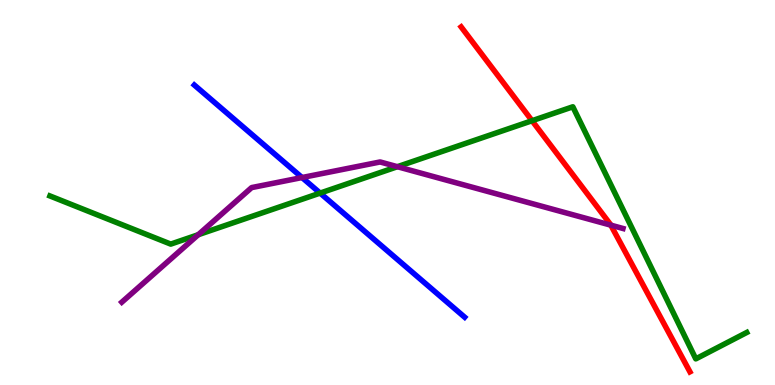[{'lines': ['blue', 'red'], 'intersections': []}, {'lines': ['green', 'red'], 'intersections': [{'x': 6.87, 'y': 6.86}]}, {'lines': ['purple', 'red'], 'intersections': [{'x': 7.88, 'y': 4.15}]}, {'lines': ['blue', 'green'], 'intersections': [{'x': 4.13, 'y': 4.98}]}, {'lines': ['blue', 'purple'], 'intersections': [{'x': 3.9, 'y': 5.39}]}, {'lines': ['green', 'purple'], 'intersections': [{'x': 2.56, 'y': 3.9}, {'x': 5.13, 'y': 5.67}]}]